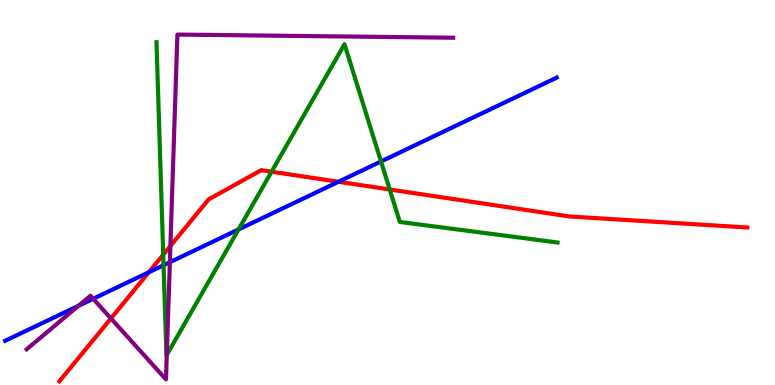[{'lines': ['blue', 'red'], 'intersections': [{'x': 1.92, 'y': 2.93}, {'x': 4.37, 'y': 5.28}]}, {'lines': ['green', 'red'], 'intersections': [{'x': 2.11, 'y': 3.38}, {'x': 3.5, 'y': 5.54}, {'x': 5.03, 'y': 5.08}]}, {'lines': ['purple', 'red'], 'intersections': [{'x': 1.43, 'y': 1.73}, {'x': 2.2, 'y': 3.61}]}, {'lines': ['blue', 'green'], 'intersections': [{'x': 2.11, 'y': 3.11}, {'x': 3.08, 'y': 4.04}, {'x': 4.92, 'y': 5.81}]}, {'lines': ['blue', 'purple'], 'intersections': [{'x': 1.01, 'y': 2.06}, {'x': 1.2, 'y': 2.24}, {'x': 2.19, 'y': 3.19}]}, {'lines': ['green', 'purple'], 'intersections': [{'x': 2.15, 'y': 0.783}]}]